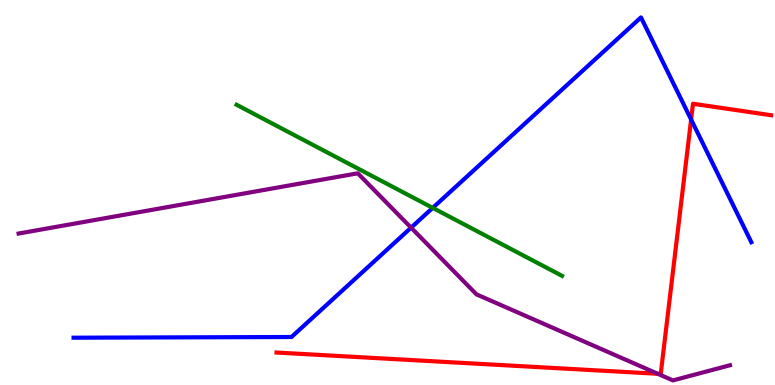[{'lines': ['blue', 'red'], 'intersections': [{'x': 8.92, 'y': 6.9}]}, {'lines': ['green', 'red'], 'intersections': []}, {'lines': ['purple', 'red'], 'intersections': [{'x': 8.49, 'y': 0.291}]}, {'lines': ['blue', 'green'], 'intersections': [{'x': 5.58, 'y': 4.6}]}, {'lines': ['blue', 'purple'], 'intersections': [{'x': 5.3, 'y': 4.09}]}, {'lines': ['green', 'purple'], 'intersections': []}]